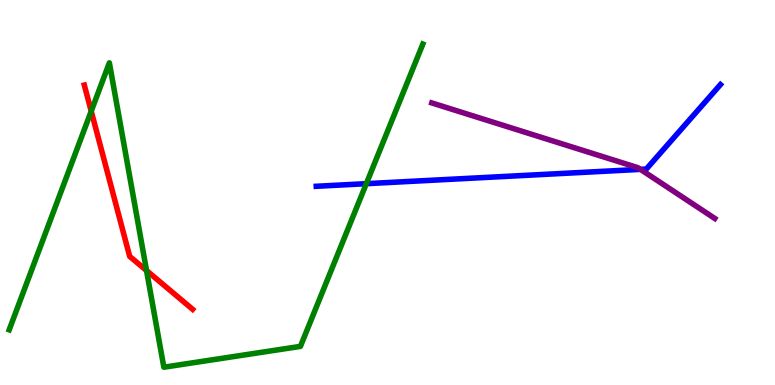[{'lines': ['blue', 'red'], 'intersections': []}, {'lines': ['green', 'red'], 'intersections': [{'x': 1.18, 'y': 7.11}, {'x': 1.89, 'y': 2.97}]}, {'lines': ['purple', 'red'], 'intersections': []}, {'lines': ['blue', 'green'], 'intersections': [{'x': 4.73, 'y': 5.23}]}, {'lines': ['blue', 'purple'], 'intersections': [{'x': 8.26, 'y': 5.6}]}, {'lines': ['green', 'purple'], 'intersections': []}]